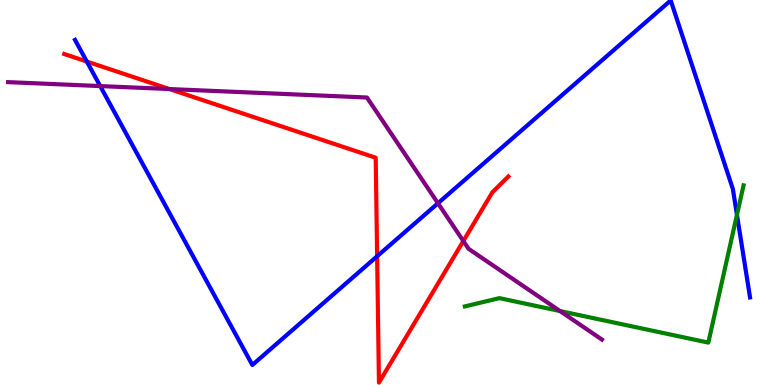[{'lines': ['blue', 'red'], 'intersections': [{'x': 1.12, 'y': 8.4}, {'x': 4.87, 'y': 3.34}]}, {'lines': ['green', 'red'], 'intersections': []}, {'lines': ['purple', 'red'], 'intersections': [{'x': 2.19, 'y': 7.69}, {'x': 5.98, 'y': 3.74}]}, {'lines': ['blue', 'green'], 'intersections': [{'x': 9.51, 'y': 4.42}]}, {'lines': ['blue', 'purple'], 'intersections': [{'x': 1.29, 'y': 7.76}, {'x': 5.65, 'y': 4.72}]}, {'lines': ['green', 'purple'], 'intersections': [{'x': 7.23, 'y': 1.92}]}]